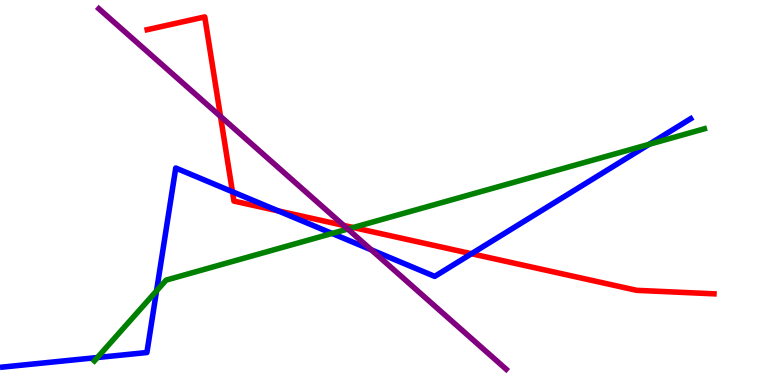[{'lines': ['blue', 'red'], 'intersections': [{'x': 3.0, 'y': 5.02}, {'x': 3.59, 'y': 4.52}, {'x': 6.08, 'y': 3.41}]}, {'lines': ['green', 'red'], 'intersections': [{'x': 4.56, 'y': 4.09}]}, {'lines': ['purple', 'red'], 'intersections': [{'x': 2.85, 'y': 6.98}, {'x': 4.43, 'y': 4.15}]}, {'lines': ['blue', 'green'], 'intersections': [{'x': 1.26, 'y': 0.714}, {'x': 2.02, 'y': 2.44}, {'x': 4.29, 'y': 3.94}, {'x': 8.38, 'y': 6.25}]}, {'lines': ['blue', 'purple'], 'intersections': [{'x': 4.79, 'y': 3.51}]}, {'lines': ['green', 'purple'], 'intersections': [{'x': 4.49, 'y': 4.05}]}]